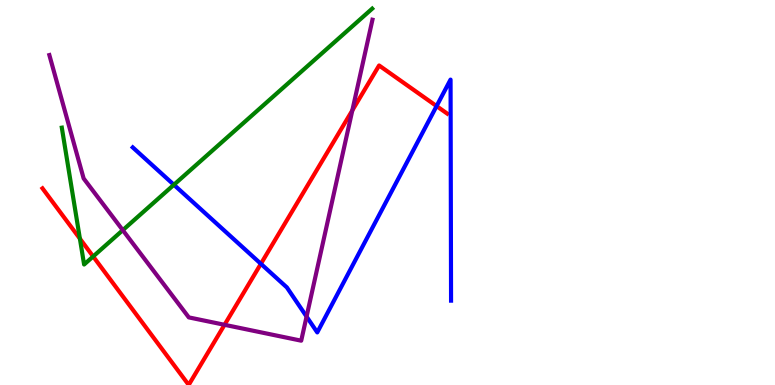[{'lines': ['blue', 'red'], 'intersections': [{'x': 3.37, 'y': 3.15}, {'x': 5.63, 'y': 7.24}]}, {'lines': ['green', 'red'], 'intersections': [{'x': 1.03, 'y': 3.8}, {'x': 1.2, 'y': 3.34}]}, {'lines': ['purple', 'red'], 'intersections': [{'x': 2.9, 'y': 1.56}, {'x': 4.55, 'y': 7.13}]}, {'lines': ['blue', 'green'], 'intersections': [{'x': 2.24, 'y': 5.2}]}, {'lines': ['blue', 'purple'], 'intersections': [{'x': 3.96, 'y': 1.78}]}, {'lines': ['green', 'purple'], 'intersections': [{'x': 1.58, 'y': 4.02}]}]